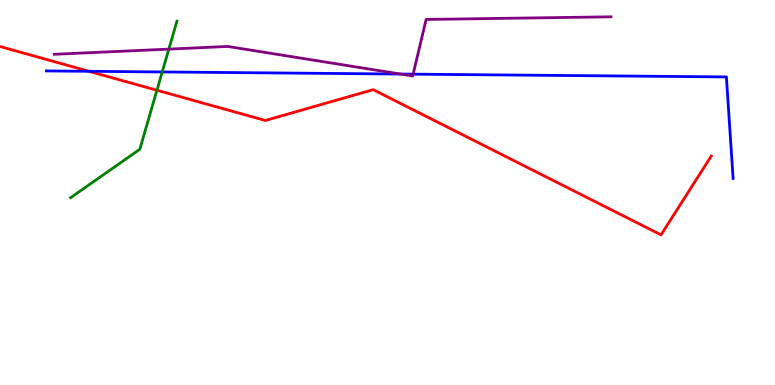[{'lines': ['blue', 'red'], 'intersections': [{'x': 1.15, 'y': 8.15}]}, {'lines': ['green', 'red'], 'intersections': [{'x': 2.02, 'y': 7.66}]}, {'lines': ['purple', 'red'], 'intersections': []}, {'lines': ['blue', 'green'], 'intersections': [{'x': 2.09, 'y': 8.13}]}, {'lines': ['blue', 'purple'], 'intersections': [{'x': 5.17, 'y': 8.08}, {'x': 5.33, 'y': 8.07}]}, {'lines': ['green', 'purple'], 'intersections': [{'x': 2.18, 'y': 8.72}]}]